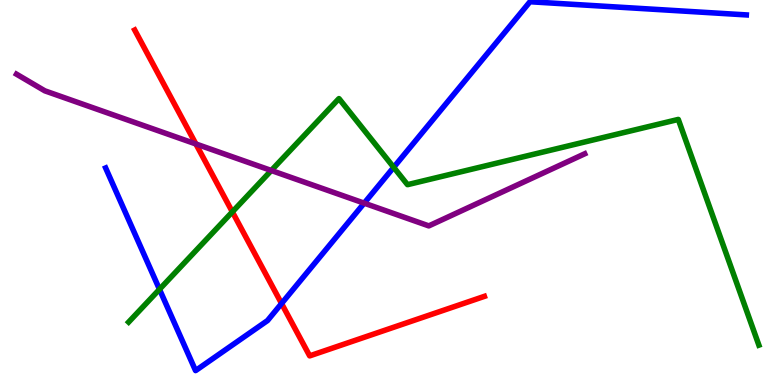[{'lines': ['blue', 'red'], 'intersections': [{'x': 3.63, 'y': 2.12}]}, {'lines': ['green', 'red'], 'intersections': [{'x': 3.0, 'y': 4.5}]}, {'lines': ['purple', 'red'], 'intersections': [{'x': 2.53, 'y': 6.26}]}, {'lines': ['blue', 'green'], 'intersections': [{'x': 2.06, 'y': 2.49}, {'x': 5.08, 'y': 5.65}]}, {'lines': ['blue', 'purple'], 'intersections': [{'x': 4.7, 'y': 4.72}]}, {'lines': ['green', 'purple'], 'intersections': [{'x': 3.5, 'y': 5.57}]}]